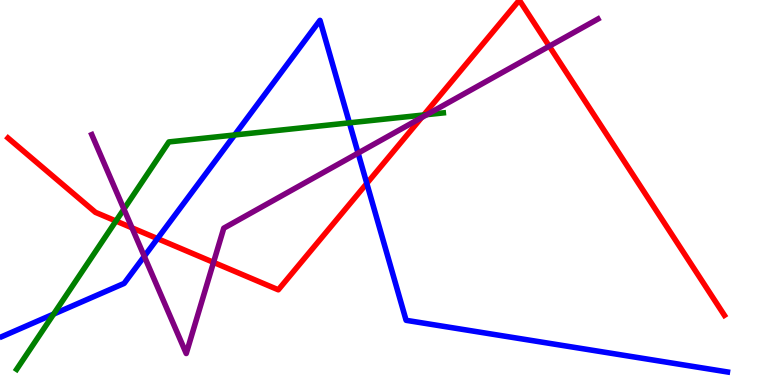[{'lines': ['blue', 'red'], 'intersections': [{'x': 2.03, 'y': 3.8}, {'x': 4.73, 'y': 5.24}]}, {'lines': ['green', 'red'], 'intersections': [{'x': 1.5, 'y': 4.26}, {'x': 5.47, 'y': 7.01}]}, {'lines': ['purple', 'red'], 'intersections': [{'x': 1.7, 'y': 4.08}, {'x': 2.76, 'y': 3.19}, {'x': 5.44, 'y': 6.95}, {'x': 7.09, 'y': 8.8}]}, {'lines': ['blue', 'green'], 'intersections': [{'x': 0.692, 'y': 1.84}, {'x': 3.03, 'y': 6.49}, {'x': 4.51, 'y': 6.81}]}, {'lines': ['blue', 'purple'], 'intersections': [{'x': 1.86, 'y': 3.34}, {'x': 4.62, 'y': 6.02}]}, {'lines': ['green', 'purple'], 'intersections': [{'x': 1.6, 'y': 4.57}, {'x': 5.51, 'y': 7.02}]}]